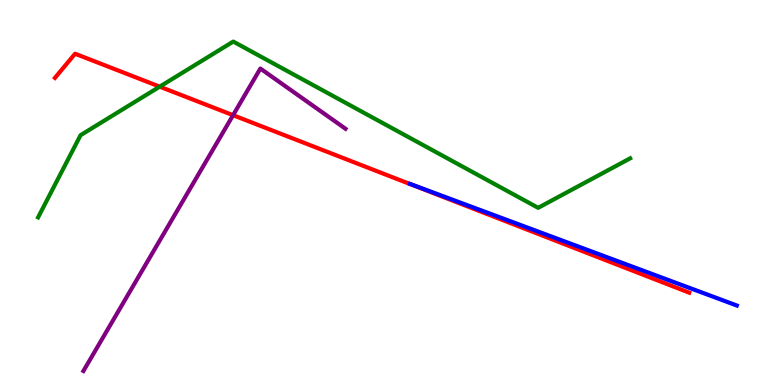[{'lines': ['blue', 'red'], 'intersections': []}, {'lines': ['green', 'red'], 'intersections': [{'x': 2.06, 'y': 7.75}]}, {'lines': ['purple', 'red'], 'intersections': [{'x': 3.01, 'y': 7.01}]}, {'lines': ['blue', 'green'], 'intersections': []}, {'lines': ['blue', 'purple'], 'intersections': []}, {'lines': ['green', 'purple'], 'intersections': []}]